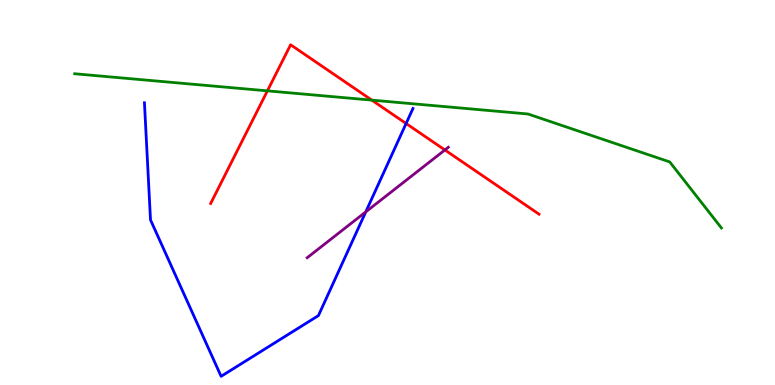[{'lines': ['blue', 'red'], 'intersections': [{'x': 5.24, 'y': 6.79}]}, {'lines': ['green', 'red'], 'intersections': [{'x': 3.45, 'y': 7.64}, {'x': 4.8, 'y': 7.4}]}, {'lines': ['purple', 'red'], 'intersections': [{'x': 5.74, 'y': 6.1}]}, {'lines': ['blue', 'green'], 'intersections': []}, {'lines': ['blue', 'purple'], 'intersections': [{'x': 4.72, 'y': 4.5}]}, {'lines': ['green', 'purple'], 'intersections': []}]